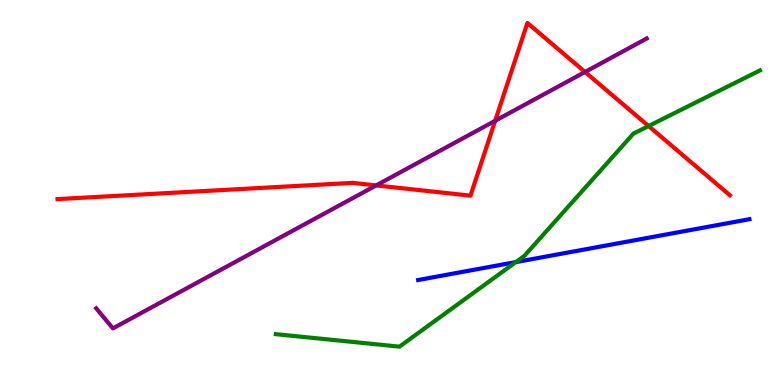[{'lines': ['blue', 'red'], 'intersections': []}, {'lines': ['green', 'red'], 'intersections': [{'x': 8.37, 'y': 6.73}]}, {'lines': ['purple', 'red'], 'intersections': [{'x': 4.85, 'y': 5.18}, {'x': 6.39, 'y': 6.86}, {'x': 7.55, 'y': 8.13}]}, {'lines': ['blue', 'green'], 'intersections': [{'x': 6.66, 'y': 3.19}]}, {'lines': ['blue', 'purple'], 'intersections': []}, {'lines': ['green', 'purple'], 'intersections': []}]